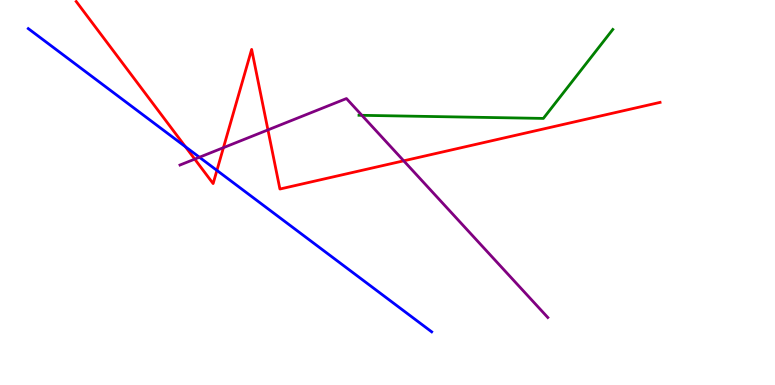[{'lines': ['blue', 'red'], 'intersections': [{'x': 2.39, 'y': 6.19}, {'x': 2.8, 'y': 5.57}]}, {'lines': ['green', 'red'], 'intersections': []}, {'lines': ['purple', 'red'], 'intersections': [{'x': 2.51, 'y': 5.87}, {'x': 2.88, 'y': 6.16}, {'x': 3.46, 'y': 6.63}, {'x': 5.21, 'y': 5.82}]}, {'lines': ['blue', 'green'], 'intersections': []}, {'lines': ['blue', 'purple'], 'intersections': [{'x': 2.57, 'y': 5.92}]}, {'lines': ['green', 'purple'], 'intersections': [{'x': 4.67, 'y': 7.0}]}]